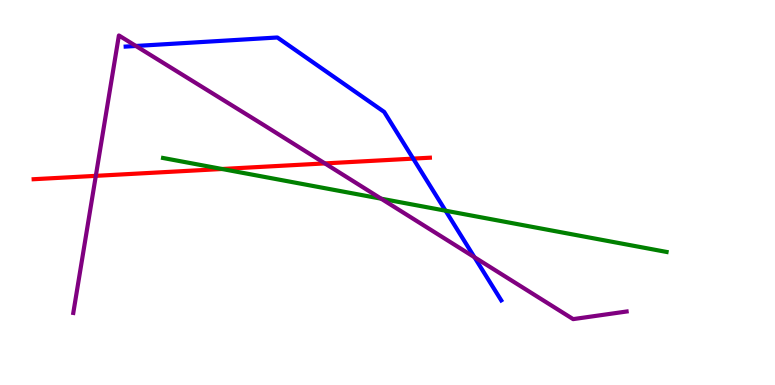[{'lines': ['blue', 'red'], 'intersections': [{'x': 5.33, 'y': 5.88}]}, {'lines': ['green', 'red'], 'intersections': [{'x': 2.86, 'y': 5.61}]}, {'lines': ['purple', 'red'], 'intersections': [{'x': 1.24, 'y': 5.43}, {'x': 4.19, 'y': 5.76}]}, {'lines': ['blue', 'green'], 'intersections': [{'x': 5.75, 'y': 4.53}]}, {'lines': ['blue', 'purple'], 'intersections': [{'x': 1.75, 'y': 8.81}, {'x': 6.12, 'y': 3.32}]}, {'lines': ['green', 'purple'], 'intersections': [{'x': 4.92, 'y': 4.84}]}]